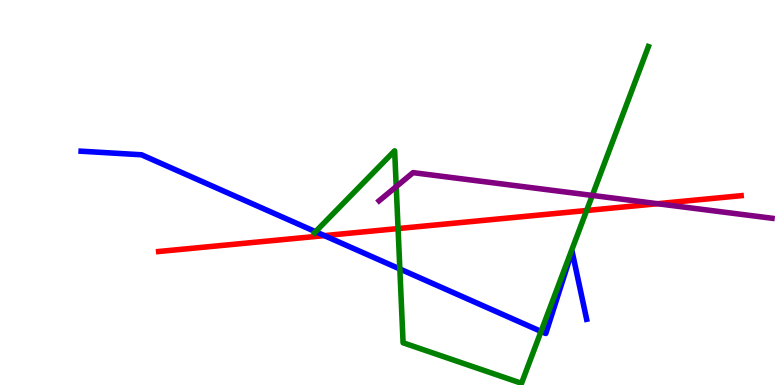[{'lines': ['blue', 'red'], 'intersections': [{'x': 4.19, 'y': 3.88}]}, {'lines': ['green', 'red'], 'intersections': [{'x': 5.14, 'y': 4.06}, {'x': 7.57, 'y': 4.53}]}, {'lines': ['purple', 'red'], 'intersections': [{'x': 8.48, 'y': 4.71}]}, {'lines': ['blue', 'green'], 'intersections': [{'x': 4.07, 'y': 3.98}, {'x': 5.16, 'y': 3.01}, {'x': 6.98, 'y': 1.39}]}, {'lines': ['blue', 'purple'], 'intersections': []}, {'lines': ['green', 'purple'], 'intersections': [{'x': 5.11, 'y': 5.15}, {'x': 7.64, 'y': 4.92}]}]